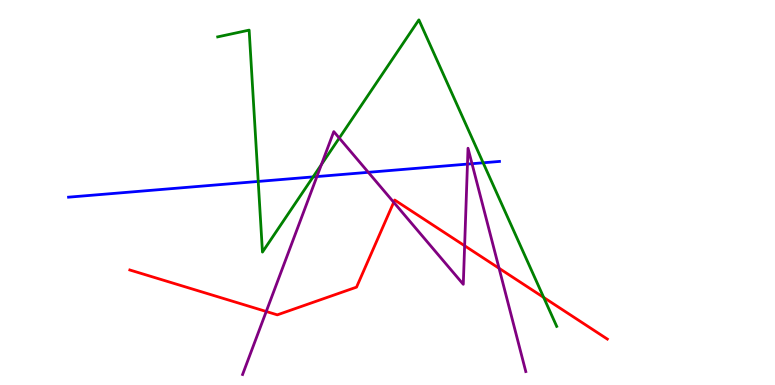[{'lines': ['blue', 'red'], 'intersections': []}, {'lines': ['green', 'red'], 'intersections': [{'x': 7.02, 'y': 2.27}]}, {'lines': ['purple', 'red'], 'intersections': [{'x': 3.44, 'y': 1.91}, {'x': 5.08, 'y': 4.75}, {'x': 6.0, 'y': 3.62}, {'x': 6.44, 'y': 3.03}]}, {'lines': ['blue', 'green'], 'intersections': [{'x': 3.33, 'y': 5.29}, {'x': 4.04, 'y': 5.41}, {'x': 6.23, 'y': 5.77}]}, {'lines': ['blue', 'purple'], 'intersections': [{'x': 4.09, 'y': 5.41}, {'x': 4.75, 'y': 5.52}, {'x': 6.03, 'y': 5.74}, {'x': 6.09, 'y': 5.75}]}, {'lines': ['green', 'purple'], 'intersections': [{'x': 4.15, 'y': 5.73}, {'x': 4.38, 'y': 6.41}]}]